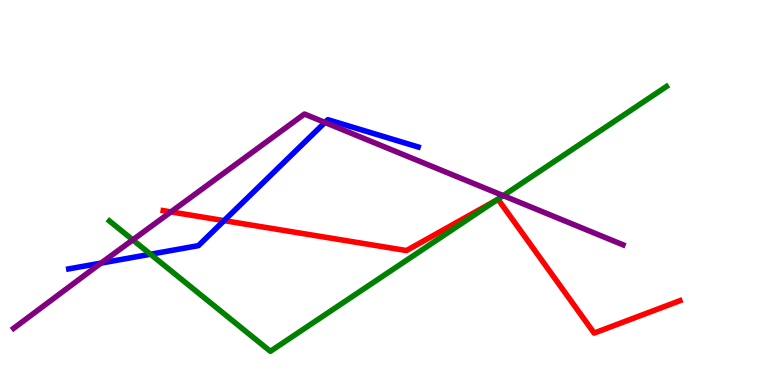[{'lines': ['blue', 'red'], 'intersections': [{'x': 2.89, 'y': 4.27}]}, {'lines': ['green', 'red'], 'intersections': [{'x': 6.4, 'y': 4.8}]}, {'lines': ['purple', 'red'], 'intersections': [{'x': 2.21, 'y': 4.5}]}, {'lines': ['blue', 'green'], 'intersections': [{'x': 1.94, 'y': 3.4}]}, {'lines': ['blue', 'purple'], 'intersections': [{'x': 1.3, 'y': 3.17}, {'x': 4.19, 'y': 6.82}]}, {'lines': ['green', 'purple'], 'intersections': [{'x': 1.71, 'y': 3.77}, {'x': 6.49, 'y': 4.92}]}]